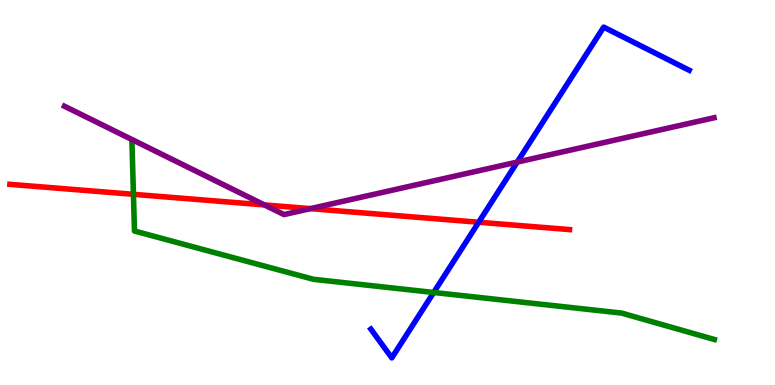[{'lines': ['blue', 'red'], 'intersections': [{'x': 6.18, 'y': 4.23}]}, {'lines': ['green', 'red'], 'intersections': [{'x': 1.72, 'y': 4.95}]}, {'lines': ['purple', 'red'], 'intersections': [{'x': 3.41, 'y': 4.68}, {'x': 4.01, 'y': 4.58}]}, {'lines': ['blue', 'green'], 'intersections': [{'x': 5.6, 'y': 2.4}]}, {'lines': ['blue', 'purple'], 'intersections': [{'x': 6.67, 'y': 5.79}]}, {'lines': ['green', 'purple'], 'intersections': []}]